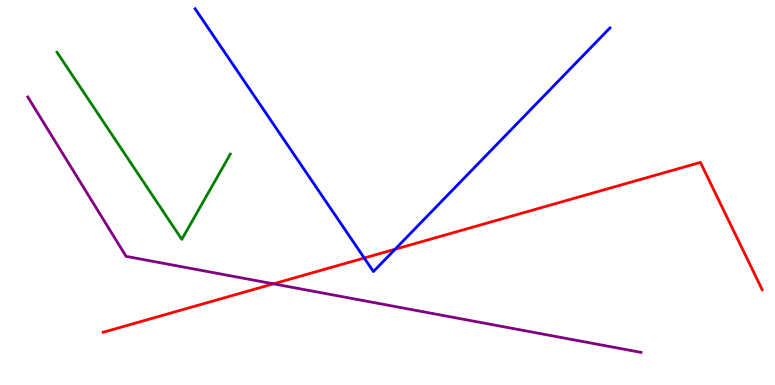[{'lines': ['blue', 'red'], 'intersections': [{'x': 4.7, 'y': 3.3}, {'x': 5.1, 'y': 3.53}]}, {'lines': ['green', 'red'], 'intersections': []}, {'lines': ['purple', 'red'], 'intersections': [{'x': 3.53, 'y': 2.63}]}, {'lines': ['blue', 'green'], 'intersections': []}, {'lines': ['blue', 'purple'], 'intersections': []}, {'lines': ['green', 'purple'], 'intersections': []}]